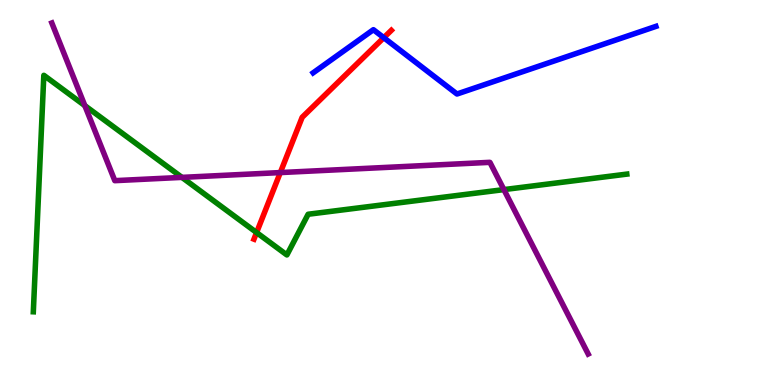[{'lines': ['blue', 'red'], 'intersections': [{'x': 4.95, 'y': 9.02}]}, {'lines': ['green', 'red'], 'intersections': [{'x': 3.31, 'y': 3.96}]}, {'lines': ['purple', 'red'], 'intersections': [{'x': 3.62, 'y': 5.52}]}, {'lines': ['blue', 'green'], 'intersections': []}, {'lines': ['blue', 'purple'], 'intersections': []}, {'lines': ['green', 'purple'], 'intersections': [{'x': 1.09, 'y': 7.26}, {'x': 2.35, 'y': 5.39}, {'x': 6.5, 'y': 5.08}]}]